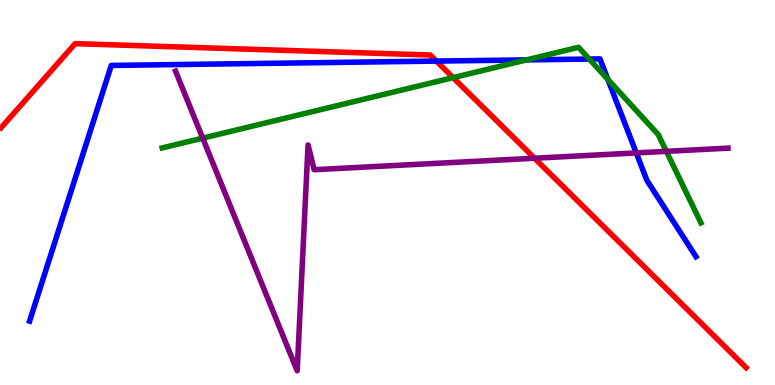[{'lines': ['blue', 'red'], 'intersections': [{'x': 5.63, 'y': 8.41}]}, {'lines': ['green', 'red'], 'intersections': [{'x': 5.85, 'y': 7.98}]}, {'lines': ['purple', 'red'], 'intersections': [{'x': 6.9, 'y': 5.89}]}, {'lines': ['blue', 'green'], 'intersections': [{'x': 6.79, 'y': 8.44}, {'x': 7.6, 'y': 8.47}, {'x': 7.84, 'y': 7.94}]}, {'lines': ['blue', 'purple'], 'intersections': [{'x': 8.21, 'y': 6.03}]}, {'lines': ['green', 'purple'], 'intersections': [{'x': 2.62, 'y': 6.41}, {'x': 8.6, 'y': 6.07}]}]